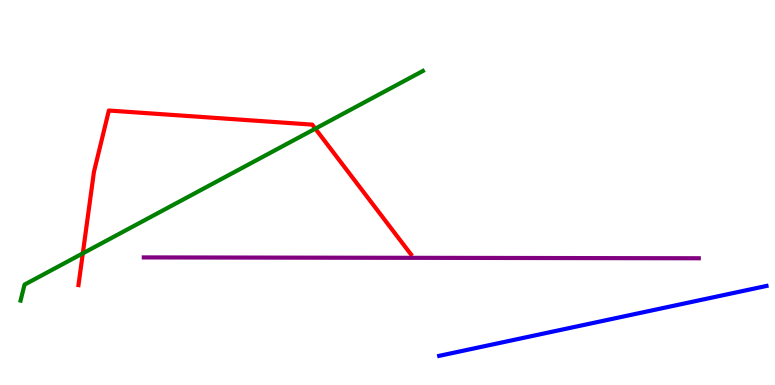[{'lines': ['blue', 'red'], 'intersections': []}, {'lines': ['green', 'red'], 'intersections': [{'x': 1.07, 'y': 3.42}, {'x': 4.07, 'y': 6.66}]}, {'lines': ['purple', 'red'], 'intersections': []}, {'lines': ['blue', 'green'], 'intersections': []}, {'lines': ['blue', 'purple'], 'intersections': []}, {'lines': ['green', 'purple'], 'intersections': []}]